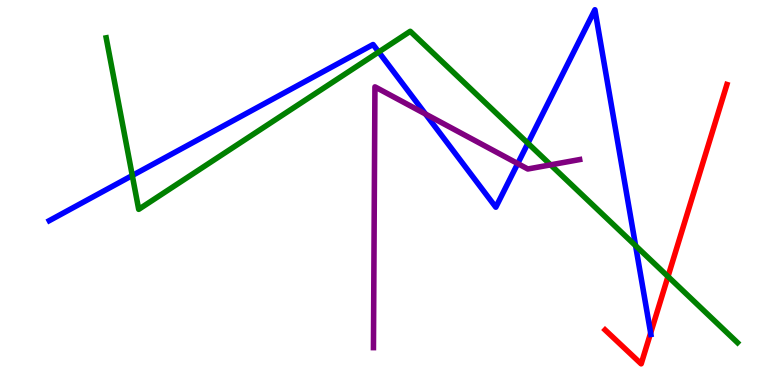[{'lines': ['blue', 'red'], 'intersections': [{'x': 8.4, 'y': 1.35}]}, {'lines': ['green', 'red'], 'intersections': [{'x': 8.62, 'y': 2.82}]}, {'lines': ['purple', 'red'], 'intersections': []}, {'lines': ['blue', 'green'], 'intersections': [{'x': 1.71, 'y': 5.44}, {'x': 4.89, 'y': 8.65}, {'x': 6.81, 'y': 6.28}, {'x': 8.2, 'y': 3.62}]}, {'lines': ['blue', 'purple'], 'intersections': [{'x': 5.49, 'y': 7.04}, {'x': 6.68, 'y': 5.75}]}, {'lines': ['green', 'purple'], 'intersections': [{'x': 7.1, 'y': 5.72}]}]